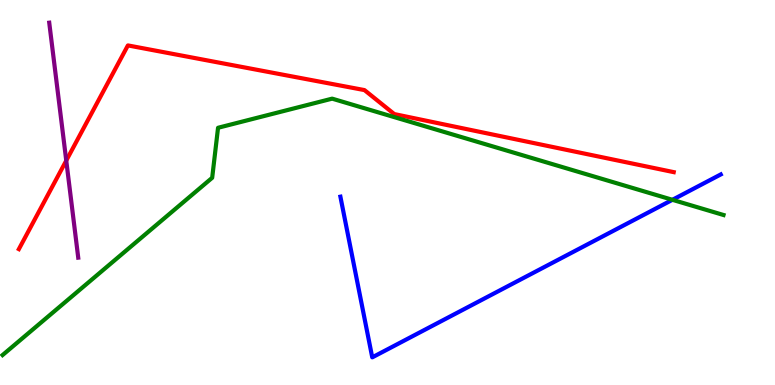[{'lines': ['blue', 'red'], 'intersections': []}, {'lines': ['green', 'red'], 'intersections': []}, {'lines': ['purple', 'red'], 'intersections': [{'x': 0.855, 'y': 5.83}]}, {'lines': ['blue', 'green'], 'intersections': [{'x': 8.68, 'y': 4.81}]}, {'lines': ['blue', 'purple'], 'intersections': []}, {'lines': ['green', 'purple'], 'intersections': []}]